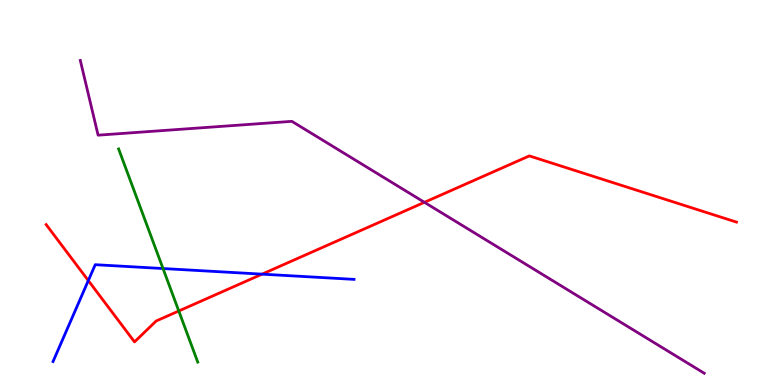[{'lines': ['blue', 'red'], 'intersections': [{'x': 1.14, 'y': 2.71}, {'x': 3.38, 'y': 2.88}]}, {'lines': ['green', 'red'], 'intersections': [{'x': 2.31, 'y': 1.92}]}, {'lines': ['purple', 'red'], 'intersections': [{'x': 5.48, 'y': 4.75}]}, {'lines': ['blue', 'green'], 'intersections': [{'x': 2.1, 'y': 3.03}]}, {'lines': ['blue', 'purple'], 'intersections': []}, {'lines': ['green', 'purple'], 'intersections': []}]